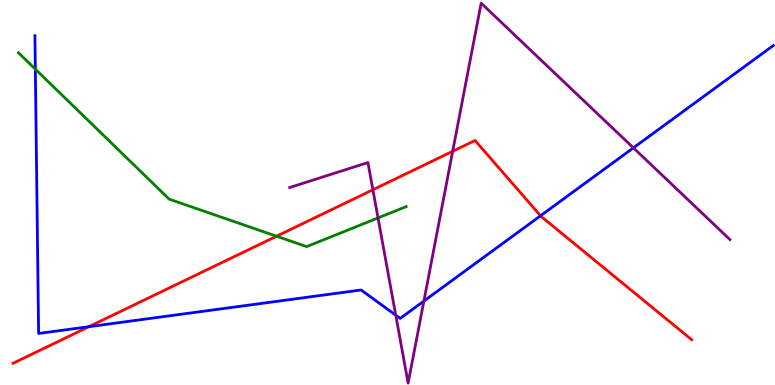[{'lines': ['blue', 'red'], 'intersections': [{'x': 1.15, 'y': 1.51}, {'x': 6.97, 'y': 4.4}]}, {'lines': ['green', 'red'], 'intersections': [{'x': 3.57, 'y': 3.86}]}, {'lines': ['purple', 'red'], 'intersections': [{'x': 4.81, 'y': 5.07}, {'x': 5.84, 'y': 6.07}]}, {'lines': ['blue', 'green'], 'intersections': [{'x': 0.456, 'y': 8.2}]}, {'lines': ['blue', 'purple'], 'intersections': [{'x': 5.11, 'y': 1.81}, {'x': 5.47, 'y': 2.18}, {'x': 8.17, 'y': 6.16}]}, {'lines': ['green', 'purple'], 'intersections': [{'x': 4.88, 'y': 4.34}]}]